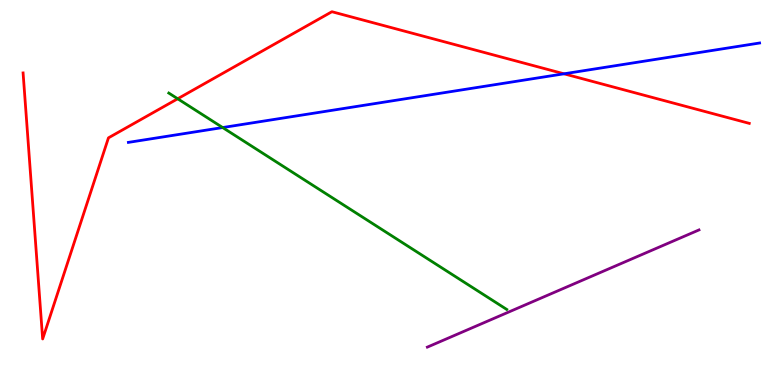[{'lines': ['blue', 'red'], 'intersections': [{'x': 7.28, 'y': 8.08}]}, {'lines': ['green', 'red'], 'intersections': [{'x': 2.29, 'y': 7.43}]}, {'lines': ['purple', 'red'], 'intersections': []}, {'lines': ['blue', 'green'], 'intersections': [{'x': 2.87, 'y': 6.69}]}, {'lines': ['blue', 'purple'], 'intersections': []}, {'lines': ['green', 'purple'], 'intersections': []}]